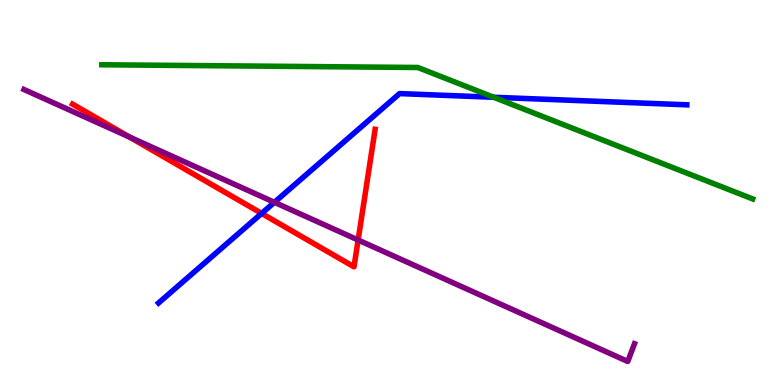[{'lines': ['blue', 'red'], 'intersections': [{'x': 3.38, 'y': 4.46}]}, {'lines': ['green', 'red'], 'intersections': []}, {'lines': ['purple', 'red'], 'intersections': [{'x': 1.67, 'y': 6.44}, {'x': 4.62, 'y': 3.77}]}, {'lines': ['blue', 'green'], 'intersections': [{'x': 6.37, 'y': 7.47}]}, {'lines': ['blue', 'purple'], 'intersections': [{'x': 3.54, 'y': 4.75}]}, {'lines': ['green', 'purple'], 'intersections': []}]